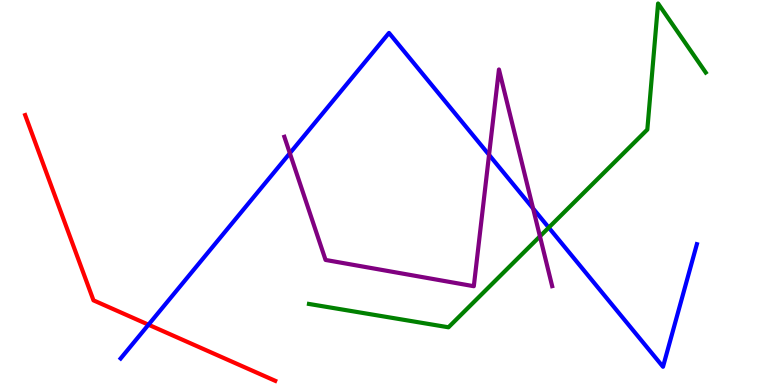[{'lines': ['blue', 'red'], 'intersections': [{'x': 1.92, 'y': 1.57}]}, {'lines': ['green', 'red'], 'intersections': []}, {'lines': ['purple', 'red'], 'intersections': []}, {'lines': ['blue', 'green'], 'intersections': [{'x': 7.08, 'y': 4.09}]}, {'lines': ['blue', 'purple'], 'intersections': [{'x': 3.74, 'y': 6.02}, {'x': 6.31, 'y': 5.98}, {'x': 6.88, 'y': 4.58}]}, {'lines': ['green', 'purple'], 'intersections': [{'x': 6.97, 'y': 3.86}]}]